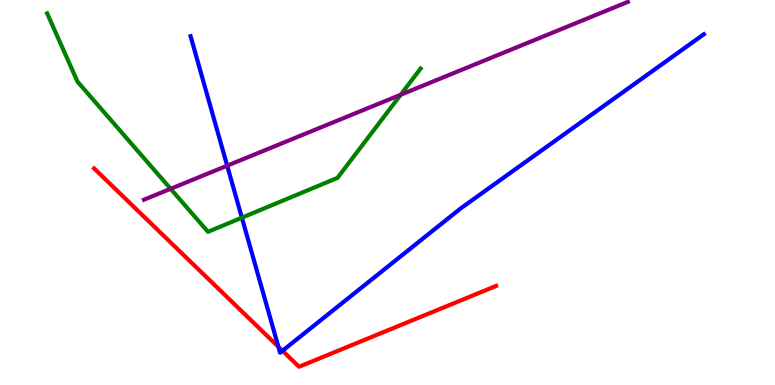[{'lines': ['blue', 'red'], 'intersections': [{'x': 3.59, 'y': 0.993}, {'x': 3.65, 'y': 0.89}]}, {'lines': ['green', 'red'], 'intersections': []}, {'lines': ['purple', 'red'], 'intersections': []}, {'lines': ['blue', 'green'], 'intersections': [{'x': 3.12, 'y': 4.35}]}, {'lines': ['blue', 'purple'], 'intersections': [{'x': 2.93, 'y': 5.7}]}, {'lines': ['green', 'purple'], 'intersections': [{'x': 2.2, 'y': 5.1}, {'x': 5.17, 'y': 7.54}]}]